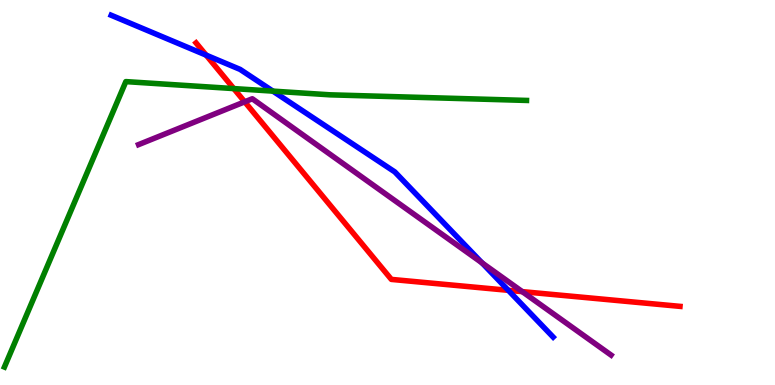[{'lines': ['blue', 'red'], 'intersections': [{'x': 2.66, 'y': 8.57}, {'x': 6.56, 'y': 2.46}]}, {'lines': ['green', 'red'], 'intersections': [{'x': 3.02, 'y': 7.7}]}, {'lines': ['purple', 'red'], 'intersections': [{'x': 3.16, 'y': 7.36}, {'x': 6.74, 'y': 2.43}]}, {'lines': ['blue', 'green'], 'intersections': [{'x': 3.52, 'y': 7.63}]}, {'lines': ['blue', 'purple'], 'intersections': [{'x': 6.22, 'y': 3.17}]}, {'lines': ['green', 'purple'], 'intersections': []}]